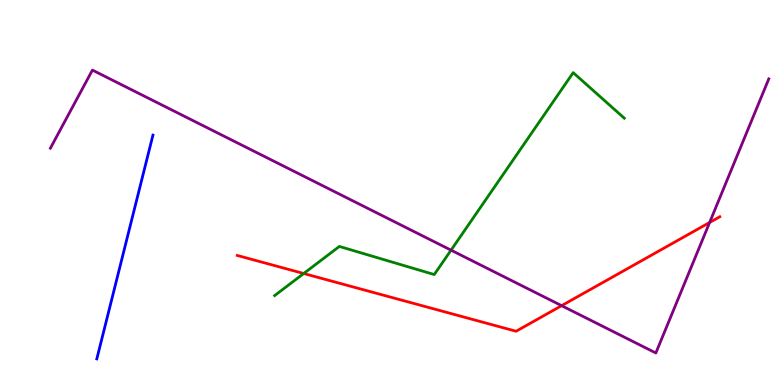[{'lines': ['blue', 'red'], 'intersections': []}, {'lines': ['green', 'red'], 'intersections': [{'x': 3.92, 'y': 2.9}]}, {'lines': ['purple', 'red'], 'intersections': [{'x': 7.25, 'y': 2.06}, {'x': 9.16, 'y': 4.22}]}, {'lines': ['blue', 'green'], 'intersections': []}, {'lines': ['blue', 'purple'], 'intersections': []}, {'lines': ['green', 'purple'], 'intersections': [{'x': 5.82, 'y': 3.5}]}]